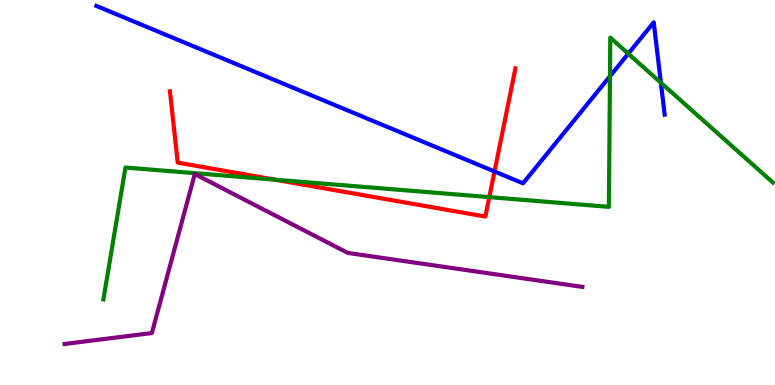[{'lines': ['blue', 'red'], 'intersections': [{'x': 6.38, 'y': 5.55}]}, {'lines': ['green', 'red'], 'intersections': [{'x': 3.55, 'y': 5.33}, {'x': 6.31, 'y': 4.88}]}, {'lines': ['purple', 'red'], 'intersections': []}, {'lines': ['blue', 'green'], 'intersections': [{'x': 7.87, 'y': 8.02}, {'x': 8.11, 'y': 8.61}, {'x': 8.53, 'y': 7.85}]}, {'lines': ['blue', 'purple'], 'intersections': []}, {'lines': ['green', 'purple'], 'intersections': []}]